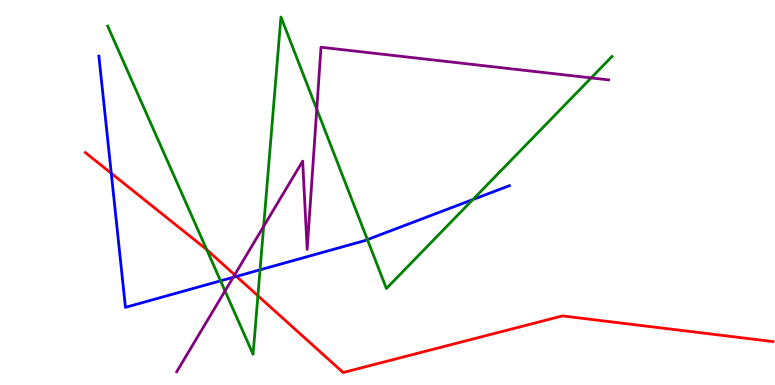[{'lines': ['blue', 'red'], 'intersections': [{'x': 1.44, 'y': 5.5}, {'x': 3.05, 'y': 2.82}]}, {'lines': ['green', 'red'], 'intersections': [{'x': 2.67, 'y': 3.52}, {'x': 3.33, 'y': 2.32}]}, {'lines': ['purple', 'red'], 'intersections': [{'x': 3.03, 'y': 2.86}]}, {'lines': ['blue', 'green'], 'intersections': [{'x': 2.85, 'y': 2.71}, {'x': 3.36, 'y': 2.99}, {'x': 4.74, 'y': 3.78}, {'x': 6.1, 'y': 4.82}]}, {'lines': ['blue', 'purple'], 'intersections': [{'x': 3.01, 'y': 2.8}]}, {'lines': ['green', 'purple'], 'intersections': [{'x': 2.9, 'y': 2.44}, {'x': 3.4, 'y': 4.12}, {'x': 4.09, 'y': 7.16}, {'x': 7.63, 'y': 7.98}]}]